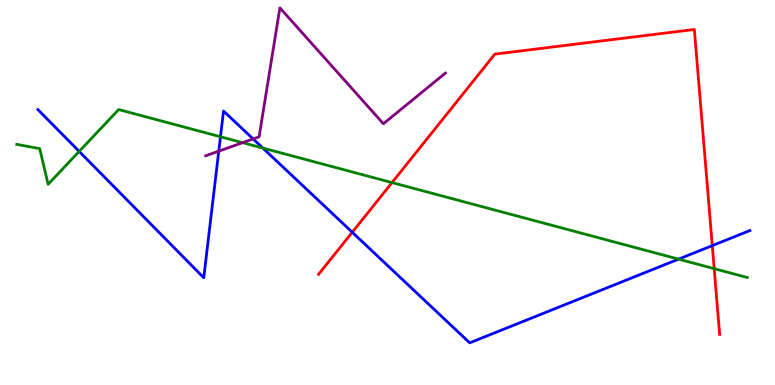[{'lines': ['blue', 'red'], 'intersections': [{'x': 4.55, 'y': 3.97}, {'x': 9.19, 'y': 3.62}]}, {'lines': ['green', 'red'], 'intersections': [{'x': 5.06, 'y': 5.26}, {'x': 9.22, 'y': 3.02}]}, {'lines': ['purple', 'red'], 'intersections': []}, {'lines': ['blue', 'green'], 'intersections': [{'x': 1.02, 'y': 6.07}, {'x': 2.84, 'y': 6.45}, {'x': 3.39, 'y': 6.15}, {'x': 8.76, 'y': 3.27}]}, {'lines': ['blue', 'purple'], 'intersections': [{'x': 2.82, 'y': 6.07}, {'x': 3.27, 'y': 6.39}]}, {'lines': ['green', 'purple'], 'intersections': [{'x': 3.13, 'y': 6.29}]}]